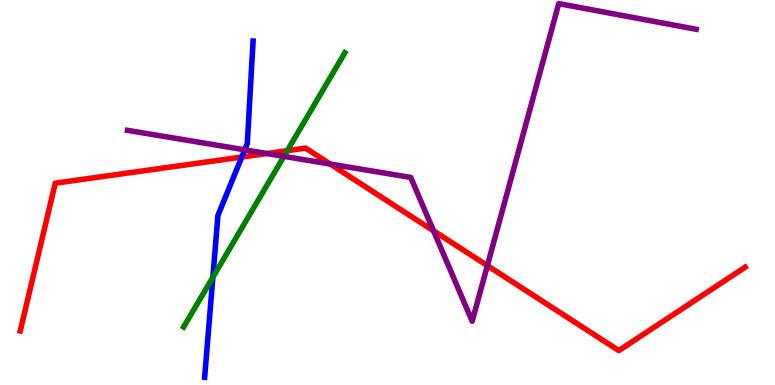[{'lines': ['blue', 'red'], 'intersections': [{'x': 3.12, 'y': 5.92}]}, {'lines': ['green', 'red'], 'intersections': [{'x': 3.71, 'y': 6.09}]}, {'lines': ['purple', 'red'], 'intersections': [{'x': 3.44, 'y': 6.01}, {'x': 4.26, 'y': 5.74}, {'x': 5.59, 'y': 4.0}, {'x': 6.29, 'y': 3.1}]}, {'lines': ['blue', 'green'], 'intersections': [{'x': 2.75, 'y': 2.8}]}, {'lines': ['blue', 'purple'], 'intersections': [{'x': 3.16, 'y': 6.11}]}, {'lines': ['green', 'purple'], 'intersections': [{'x': 3.66, 'y': 5.94}]}]